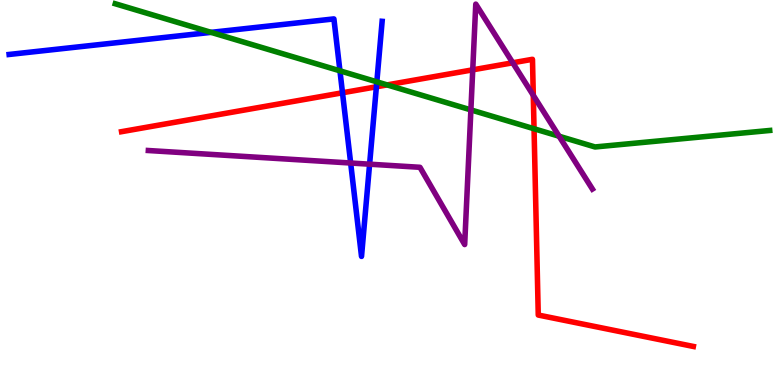[{'lines': ['blue', 'red'], 'intersections': [{'x': 4.42, 'y': 7.59}, {'x': 4.86, 'y': 7.75}]}, {'lines': ['green', 'red'], 'intersections': [{'x': 5.0, 'y': 7.79}, {'x': 6.89, 'y': 6.66}]}, {'lines': ['purple', 'red'], 'intersections': [{'x': 6.1, 'y': 8.19}, {'x': 6.62, 'y': 8.37}, {'x': 6.88, 'y': 7.52}]}, {'lines': ['blue', 'green'], 'intersections': [{'x': 2.72, 'y': 9.16}, {'x': 4.39, 'y': 8.16}, {'x': 4.86, 'y': 7.87}]}, {'lines': ['blue', 'purple'], 'intersections': [{'x': 4.52, 'y': 5.77}, {'x': 4.77, 'y': 5.74}]}, {'lines': ['green', 'purple'], 'intersections': [{'x': 6.08, 'y': 7.15}, {'x': 7.21, 'y': 6.46}]}]